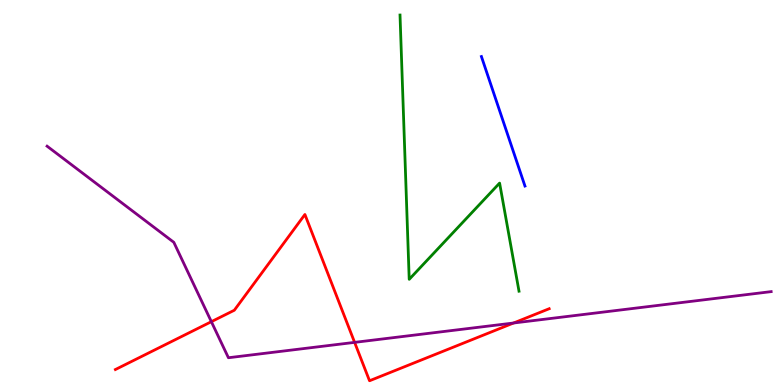[{'lines': ['blue', 'red'], 'intersections': []}, {'lines': ['green', 'red'], 'intersections': []}, {'lines': ['purple', 'red'], 'intersections': [{'x': 2.73, 'y': 1.64}, {'x': 4.58, 'y': 1.11}, {'x': 6.63, 'y': 1.61}]}, {'lines': ['blue', 'green'], 'intersections': []}, {'lines': ['blue', 'purple'], 'intersections': []}, {'lines': ['green', 'purple'], 'intersections': []}]